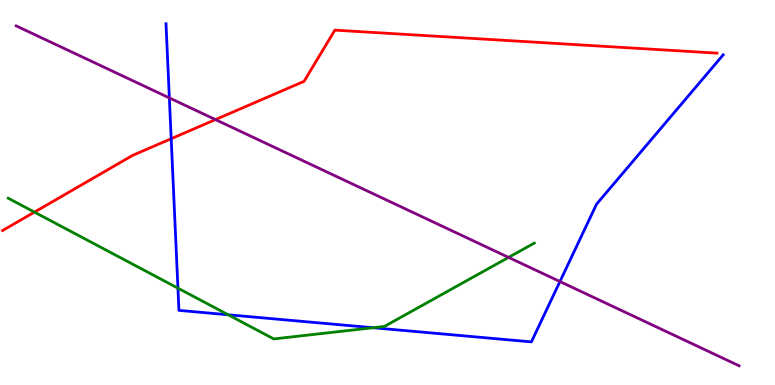[{'lines': ['blue', 'red'], 'intersections': [{'x': 2.21, 'y': 6.4}]}, {'lines': ['green', 'red'], 'intersections': [{'x': 0.444, 'y': 4.49}]}, {'lines': ['purple', 'red'], 'intersections': [{'x': 2.78, 'y': 6.89}]}, {'lines': ['blue', 'green'], 'intersections': [{'x': 2.3, 'y': 2.52}, {'x': 2.94, 'y': 1.82}, {'x': 4.81, 'y': 1.49}]}, {'lines': ['blue', 'purple'], 'intersections': [{'x': 2.19, 'y': 7.46}, {'x': 7.23, 'y': 2.69}]}, {'lines': ['green', 'purple'], 'intersections': [{'x': 6.56, 'y': 3.31}]}]